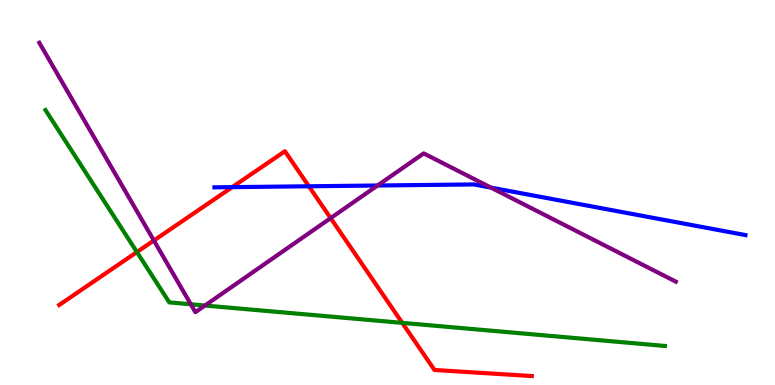[{'lines': ['blue', 'red'], 'intersections': [{'x': 3.0, 'y': 5.14}, {'x': 3.99, 'y': 5.16}]}, {'lines': ['green', 'red'], 'intersections': [{'x': 1.77, 'y': 3.45}, {'x': 5.19, 'y': 1.61}]}, {'lines': ['purple', 'red'], 'intersections': [{'x': 1.99, 'y': 3.75}, {'x': 4.27, 'y': 4.33}]}, {'lines': ['blue', 'green'], 'intersections': []}, {'lines': ['blue', 'purple'], 'intersections': [{'x': 4.87, 'y': 5.18}, {'x': 6.34, 'y': 5.13}]}, {'lines': ['green', 'purple'], 'intersections': [{'x': 2.46, 'y': 2.1}, {'x': 2.64, 'y': 2.06}]}]